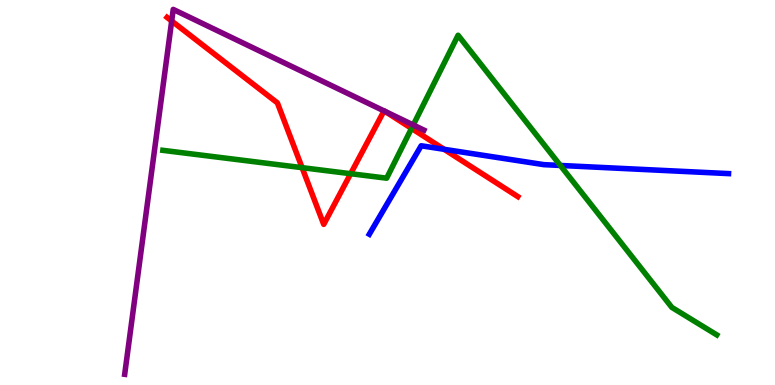[{'lines': ['blue', 'red'], 'intersections': [{'x': 5.73, 'y': 6.12}]}, {'lines': ['green', 'red'], 'intersections': [{'x': 3.9, 'y': 5.65}, {'x': 4.52, 'y': 5.49}, {'x': 5.31, 'y': 6.67}]}, {'lines': ['purple', 'red'], 'intersections': [{'x': 2.22, 'y': 9.46}, {'x': 4.96, 'y': 7.12}, {'x': 4.97, 'y': 7.11}]}, {'lines': ['blue', 'green'], 'intersections': [{'x': 7.23, 'y': 5.7}]}, {'lines': ['blue', 'purple'], 'intersections': []}, {'lines': ['green', 'purple'], 'intersections': [{'x': 5.33, 'y': 6.75}]}]